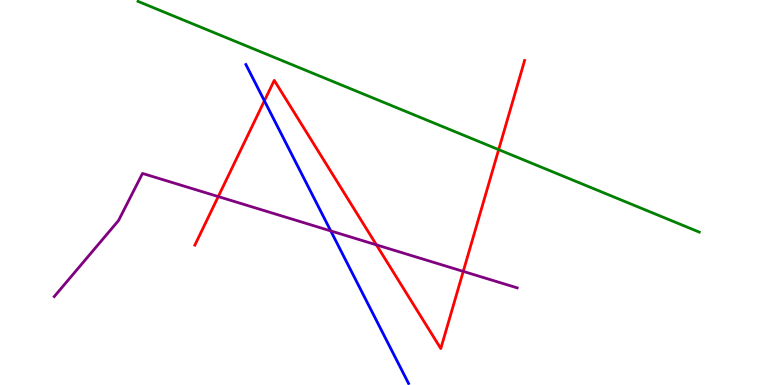[{'lines': ['blue', 'red'], 'intersections': [{'x': 3.41, 'y': 7.38}]}, {'lines': ['green', 'red'], 'intersections': [{'x': 6.43, 'y': 6.11}]}, {'lines': ['purple', 'red'], 'intersections': [{'x': 2.82, 'y': 4.89}, {'x': 4.86, 'y': 3.64}, {'x': 5.98, 'y': 2.95}]}, {'lines': ['blue', 'green'], 'intersections': []}, {'lines': ['blue', 'purple'], 'intersections': [{'x': 4.27, 'y': 4.0}]}, {'lines': ['green', 'purple'], 'intersections': []}]